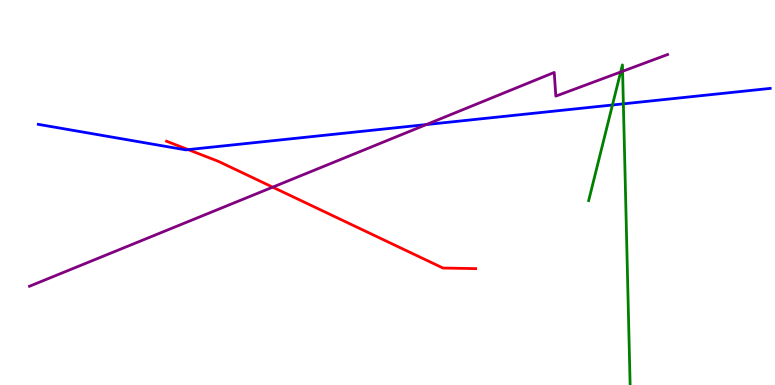[{'lines': ['blue', 'red'], 'intersections': [{'x': 2.43, 'y': 6.11}]}, {'lines': ['green', 'red'], 'intersections': []}, {'lines': ['purple', 'red'], 'intersections': [{'x': 3.52, 'y': 5.14}]}, {'lines': ['blue', 'green'], 'intersections': [{'x': 7.9, 'y': 7.27}, {'x': 8.04, 'y': 7.3}]}, {'lines': ['blue', 'purple'], 'intersections': [{'x': 5.5, 'y': 6.76}]}, {'lines': ['green', 'purple'], 'intersections': [{'x': 8.01, 'y': 8.13}, {'x': 8.03, 'y': 8.15}]}]